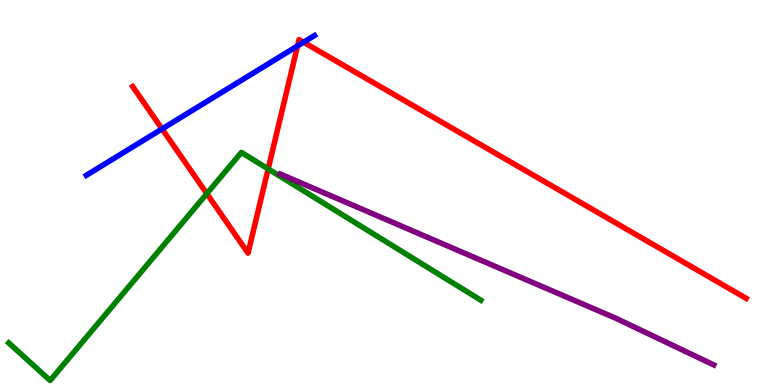[{'lines': ['blue', 'red'], 'intersections': [{'x': 2.09, 'y': 6.65}, {'x': 3.84, 'y': 8.81}, {'x': 3.92, 'y': 8.9}]}, {'lines': ['green', 'red'], 'intersections': [{'x': 2.67, 'y': 4.97}, {'x': 3.46, 'y': 5.61}]}, {'lines': ['purple', 'red'], 'intersections': []}, {'lines': ['blue', 'green'], 'intersections': []}, {'lines': ['blue', 'purple'], 'intersections': []}, {'lines': ['green', 'purple'], 'intersections': []}]